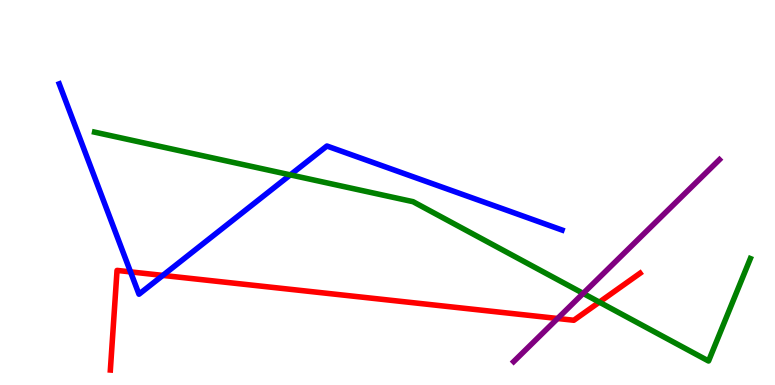[{'lines': ['blue', 'red'], 'intersections': [{'x': 1.68, 'y': 2.94}, {'x': 2.1, 'y': 2.85}]}, {'lines': ['green', 'red'], 'intersections': [{'x': 7.73, 'y': 2.15}]}, {'lines': ['purple', 'red'], 'intersections': [{'x': 7.19, 'y': 1.73}]}, {'lines': ['blue', 'green'], 'intersections': [{'x': 3.75, 'y': 5.46}]}, {'lines': ['blue', 'purple'], 'intersections': []}, {'lines': ['green', 'purple'], 'intersections': [{'x': 7.52, 'y': 2.38}]}]